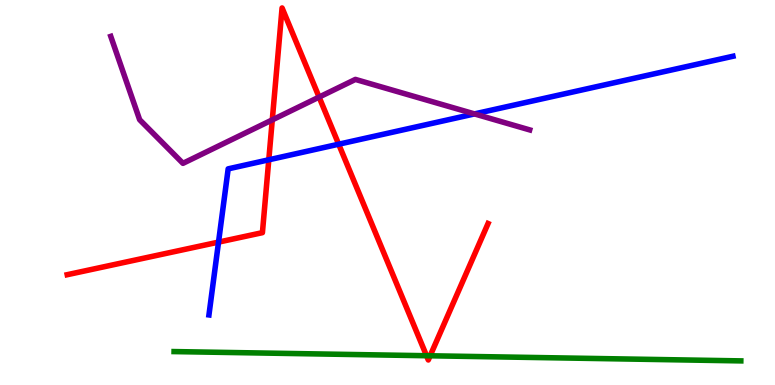[{'lines': ['blue', 'red'], 'intersections': [{'x': 2.82, 'y': 3.71}, {'x': 3.47, 'y': 5.85}, {'x': 4.37, 'y': 6.25}]}, {'lines': ['green', 'red'], 'intersections': [{'x': 5.5, 'y': 0.76}, {'x': 5.55, 'y': 0.759}]}, {'lines': ['purple', 'red'], 'intersections': [{'x': 3.51, 'y': 6.89}, {'x': 4.12, 'y': 7.48}]}, {'lines': ['blue', 'green'], 'intersections': []}, {'lines': ['blue', 'purple'], 'intersections': [{'x': 6.12, 'y': 7.04}]}, {'lines': ['green', 'purple'], 'intersections': []}]